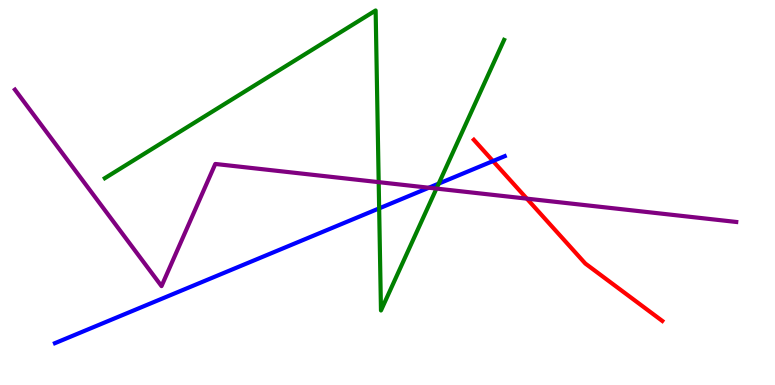[{'lines': ['blue', 'red'], 'intersections': [{'x': 6.36, 'y': 5.82}]}, {'lines': ['green', 'red'], 'intersections': []}, {'lines': ['purple', 'red'], 'intersections': [{'x': 6.8, 'y': 4.84}]}, {'lines': ['blue', 'green'], 'intersections': [{'x': 4.89, 'y': 4.59}, {'x': 5.66, 'y': 5.23}]}, {'lines': ['blue', 'purple'], 'intersections': [{'x': 5.53, 'y': 5.12}]}, {'lines': ['green', 'purple'], 'intersections': [{'x': 4.89, 'y': 5.27}, {'x': 5.63, 'y': 5.1}]}]